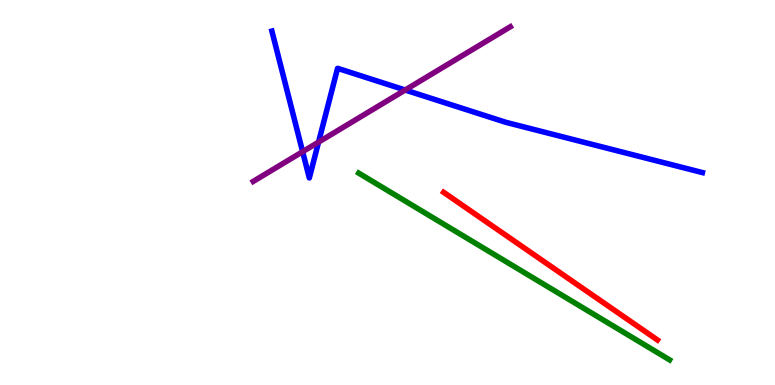[{'lines': ['blue', 'red'], 'intersections': []}, {'lines': ['green', 'red'], 'intersections': []}, {'lines': ['purple', 'red'], 'intersections': []}, {'lines': ['blue', 'green'], 'intersections': []}, {'lines': ['blue', 'purple'], 'intersections': [{'x': 3.9, 'y': 6.06}, {'x': 4.11, 'y': 6.31}, {'x': 5.23, 'y': 7.66}]}, {'lines': ['green', 'purple'], 'intersections': []}]